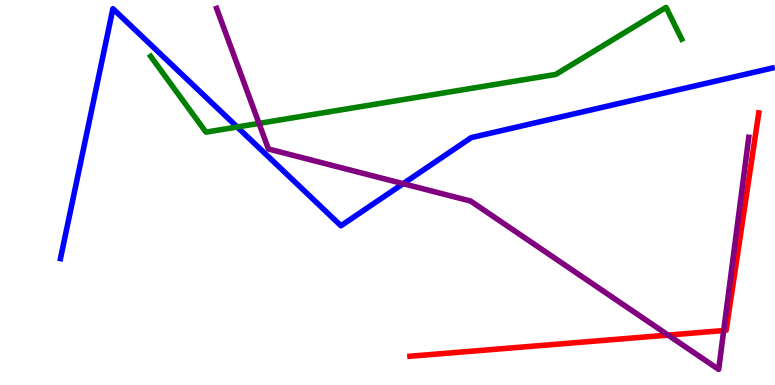[{'lines': ['blue', 'red'], 'intersections': []}, {'lines': ['green', 'red'], 'intersections': []}, {'lines': ['purple', 'red'], 'intersections': [{'x': 8.62, 'y': 1.3}, {'x': 9.34, 'y': 1.41}]}, {'lines': ['blue', 'green'], 'intersections': [{'x': 3.06, 'y': 6.7}]}, {'lines': ['blue', 'purple'], 'intersections': [{'x': 5.2, 'y': 5.23}]}, {'lines': ['green', 'purple'], 'intersections': [{'x': 3.34, 'y': 6.79}]}]